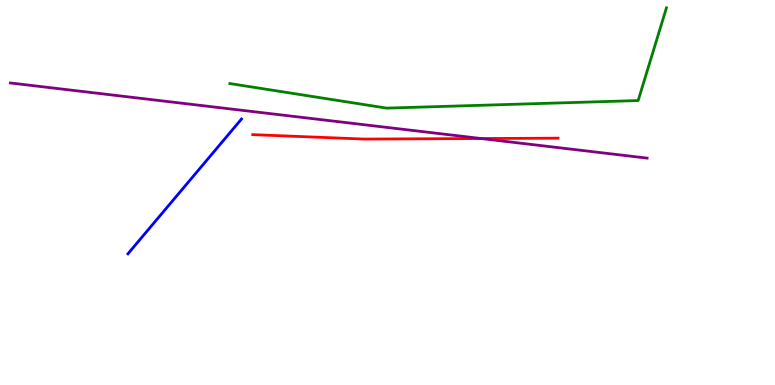[{'lines': ['blue', 'red'], 'intersections': []}, {'lines': ['green', 'red'], 'intersections': []}, {'lines': ['purple', 'red'], 'intersections': [{'x': 6.21, 'y': 6.4}]}, {'lines': ['blue', 'green'], 'intersections': []}, {'lines': ['blue', 'purple'], 'intersections': []}, {'lines': ['green', 'purple'], 'intersections': []}]